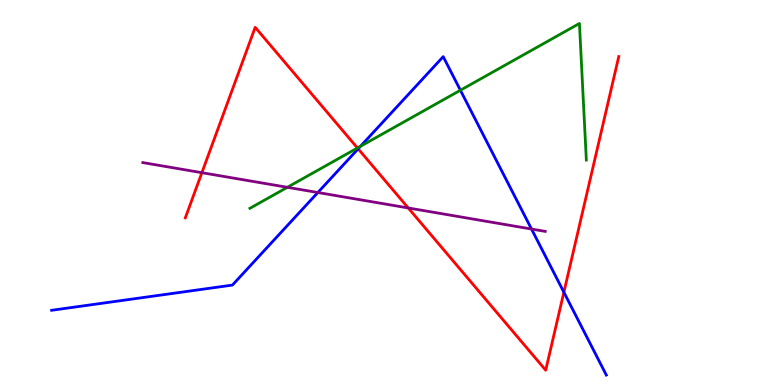[{'lines': ['blue', 'red'], 'intersections': [{'x': 4.62, 'y': 6.13}, {'x': 7.28, 'y': 2.41}]}, {'lines': ['green', 'red'], 'intersections': [{'x': 4.61, 'y': 6.16}]}, {'lines': ['purple', 'red'], 'intersections': [{'x': 2.6, 'y': 5.51}, {'x': 5.27, 'y': 4.6}]}, {'lines': ['blue', 'green'], 'intersections': [{'x': 4.65, 'y': 6.2}, {'x': 5.94, 'y': 7.66}]}, {'lines': ['blue', 'purple'], 'intersections': [{'x': 4.1, 'y': 5.0}, {'x': 6.86, 'y': 4.05}]}, {'lines': ['green', 'purple'], 'intersections': [{'x': 3.71, 'y': 5.13}]}]